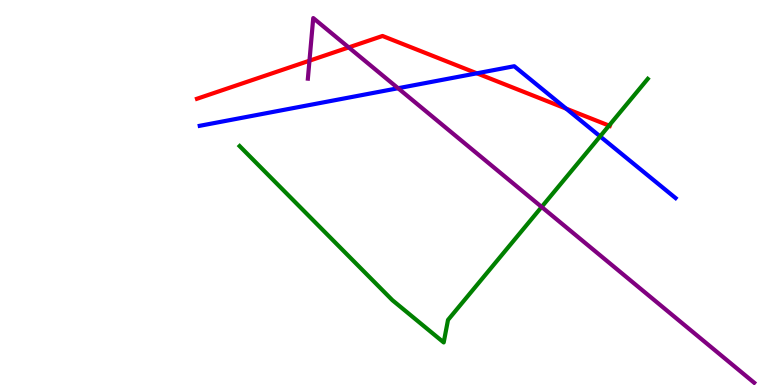[{'lines': ['blue', 'red'], 'intersections': [{'x': 6.15, 'y': 8.1}, {'x': 7.31, 'y': 7.18}]}, {'lines': ['green', 'red'], 'intersections': [{'x': 7.86, 'y': 6.74}]}, {'lines': ['purple', 'red'], 'intersections': [{'x': 3.99, 'y': 8.42}, {'x': 4.5, 'y': 8.77}]}, {'lines': ['blue', 'green'], 'intersections': [{'x': 7.74, 'y': 6.46}]}, {'lines': ['blue', 'purple'], 'intersections': [{'x': 5.14, 'y': 7.71}]}, {'lines': ['green', 'purple'], 'intersections': [{'x': 6.99, 'y': 4.62}]}]